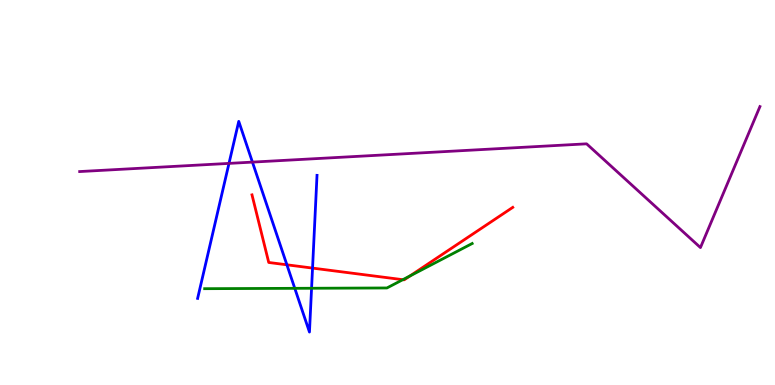[{'lines': ['blue', 'red'], 'intersections': [{'x': 3.7, 'y': 3.12}, {'x': 4.03, 'y': 3.04}]}, {'lines': ['green', 'red'], 'intersections': [{'x': 5.2, 'y': 2.74}, {'x': 5.29, 'y': 2.83}]}, {'lines': ['purple', 'red'], 'intersections': []}, {'lines': ['blue', 'green'], 'intersections': [{'x': 3.8, 'y': 2.51}, {'x': 4.02, 'y': 2.51}]}, {'lines': ['blue', 'purple'], 'intersections': [{'x': 2.95, 'y': 5.76}, {'x': 3.26, 'y': 5.79}]}, {'lines': ['green', 'purple'], 'intersections': []}]